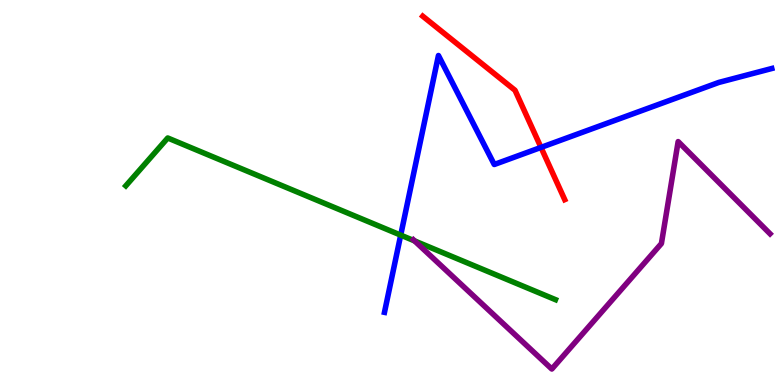[{'lines': ['blue', 'red'], 'intersections': [{'x': 6.98, 'y': 6.17}]}, {'lines': ['green', 'red'], 'intersections': []}, {'lines': ['purple', 'red'], 'intersections': []}, {'lines': ['blue', 'green'], 'intersections': [{'x': 5.17, 'y': 3.89}]}, {'lines': ['blue', 'purple'], 'intersections': []}, {'lines': ['green', 'purple'], 'intersections': [{'x': 5.35, 'y': 3.74}]}]